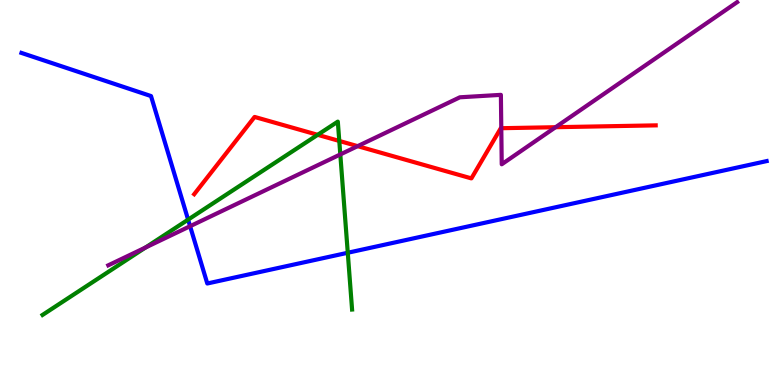[{'lines': ['blue', 'red'], 'intersections': []}, {'lines': ['green', 'red'], 'intersections': [{'x': 4.1, 'y': 6.5}, {'x': 4.38, 'y': 6.34}]}, {'lines': ['purple', 'red'], 'intersections': [{'x': 4.61, 'y': 6.2}, {'x': 6.47, 'y': 6.67}, {'x': 7.17, 'y': 6.7}]}, {'lines': ['blue', 'green'], 'intersections': [{'x': 2.43, 'y': 4.3}, {'x': 4.49, 'y': 3.43}]}, {'lines': ['blue', 'purple'], 'intersections': [{'x': 2.45, 'y': 4.12}]}, {'lines': ['green', 'purple'], 'intersections': [{'x': 1.88, 'y': 3.57}, {'x': 4.39, 'y': 5.99}]}]